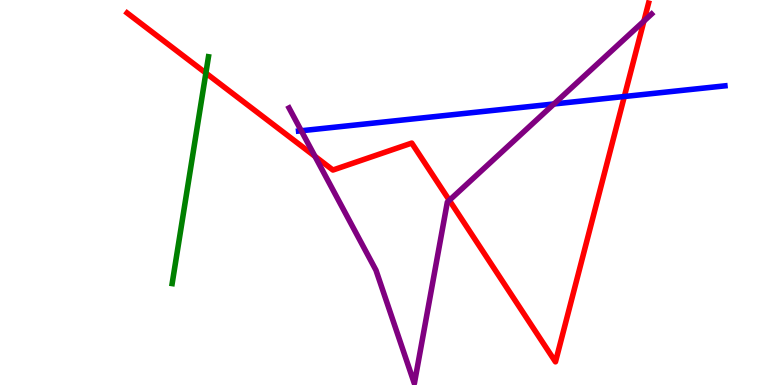[{'lines': ['blue', 'red'], 'intersections': [{'x': 8.06, 'y': 7.49}]}, {'lines': ['green', 'red'], 'intersections': [{'x': 2.66, 'y': 8.1}]}, {'lines': ['purple', 'red'], 'intersections': [{'x': 4.06, 'y': 5.94}, {'x': 5.8, 'y': 4.8}, {'x': 8.31, 'y': 9.45}]}, {'lines': ['blue', 'green'], 'intersections': []}, {'lines': ['blue', 'purple'], 'intersections': [{'x': 3.89, 'y': 6.6}, {'x': 7.15, 'y': 7.3}]}, {'lines': ['green', 'purple'], 'intersections': []}]